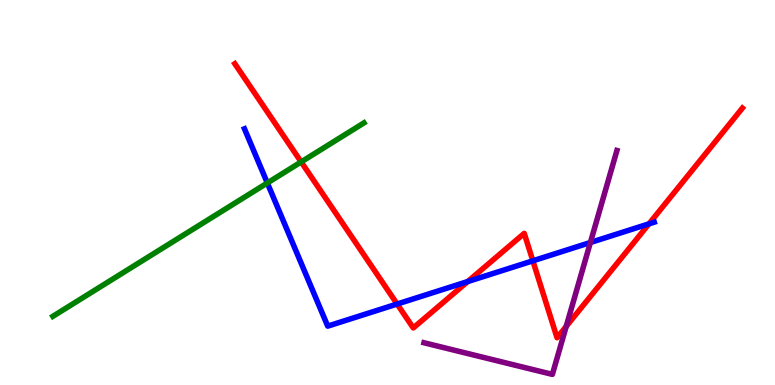[{'lines': ['blue', 'red'], 'intersections': [{'x': 5.12, 'y': 2.1}, {'x': 6.03, 'y': 2.69}, {'x': 6.88, 'y': 3.23}, {'x': 8.37, 'y': 4.19}]}, {'lines': ['green', 'red'], 'intersections': [{'x': 3.89, 'y': 5.79}]}, {'lines': ['purple', 'red'], 'intersections': [{'x': 7.31, 'y': 1.52}]}, {'lines': ['blue', 'green'], 'intersections': [{'x': 3.45, 'y': 5.25}]}, {'lines': ['blue', 'purple'], 'intersections': [{'x': 7.62, 'y': 3.7}]}, {'lines': ['green', 'purple'], 'intersections': []}]